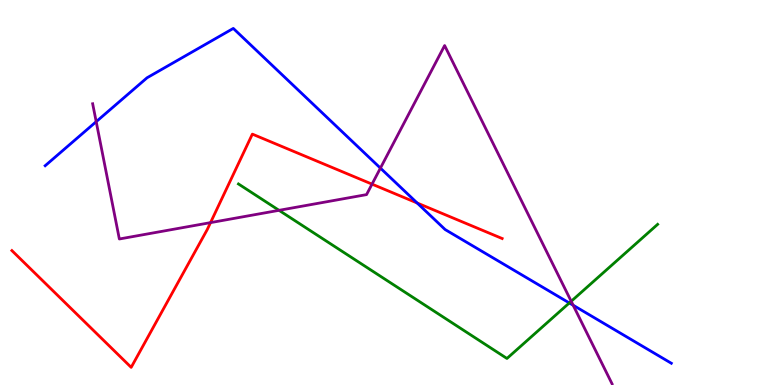[{'lines': ['blue', 'red'], 'intersections': [{'x': 5.38, 'y': 4.73}]}, {'lines': ['green', 'red'], 'intersections': []}, {'lines': ['purple', 'red'], 'intersections': [{'x': 2.72, 'y': 4.22}, {'x': 4.8, 'y': 5.22}]}, {'lines': ['blue', 'green'], 'intersections': [{'x': 7.35, 'y': 2.13}]}, {'lines': ['blue', 'purple'], 'intersections': [{'x': 1.24, 'y': 6.84}, {'x': 4.91, 'y': 5.63}, {'x': 7.4, 'y': 2.07}]}, {'lines': ['green', 'purple'], 'intersections': [{'x': 3.6, 'y': 4.54}, {'x': 7.37, 'y': 2.17}]}]